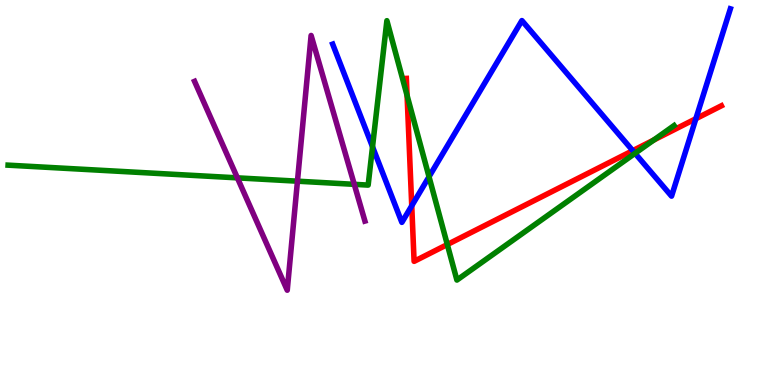[{'lines': ['blue', 'red'], 'intersections': [{'x': 5.31, 'y': 4.66}, {'x': 8.16, 'y': 6.09}, {'x': 8.98, 'y': 6.92}]}, {'lines': ['green', 'red'], 'intersections': [{'x': 5.25, 'y': 7.52}, {'x': 5.77, 'y': 3.65}, {'x': 8.43, 'y': 6.36}]}, {'lines': ['purple', 'red'], 'intersections': []}, {'lines': ['blue', 'green'], 'intersections': [{'x': 4.81, 'y': 6.19}, {'x': 5.54, 'y': 5.41}, {'x': 8.19, 'y': 6.02}]}, {'lines': ['blue', 'purple'], 'intersections': []}, {'lines': ['green', 'purple'], 'intersections': [{'x': 3.06, 'y': 5.38}, {'x': 3.84, 'y': 5.29}, {'x': 4.57, 'y': 5.21}]}]